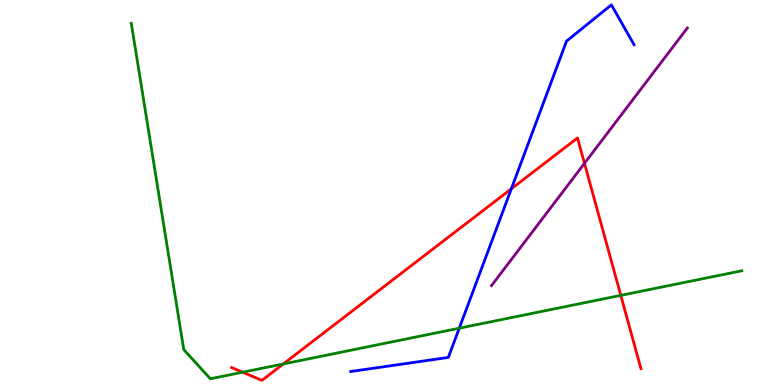[{'lines': ['blue', 'red'], 'intersections': [{'x': 6.6, 'y': 5.1}]}, {'lines': ['green', 'red'], 'intersections': [{'x': 3.13, 'y': 0.332}, {'x': 3.66, 'y': 0.547}, {'x': 8.01, 'y': 2.33}]}, {'lines': ['purple', 'red'], 'intersections': [{'x': 7.54, 'y': 5.76}]}, {'lines': ['blue', 'green'], 'intersections': [{'x': 5.93, 'y': 1.48}]}, {'lines': ['blue', 'purple'], 'intersections': []}, {'lines': ['green', 'purple'], 'intersections': []}]